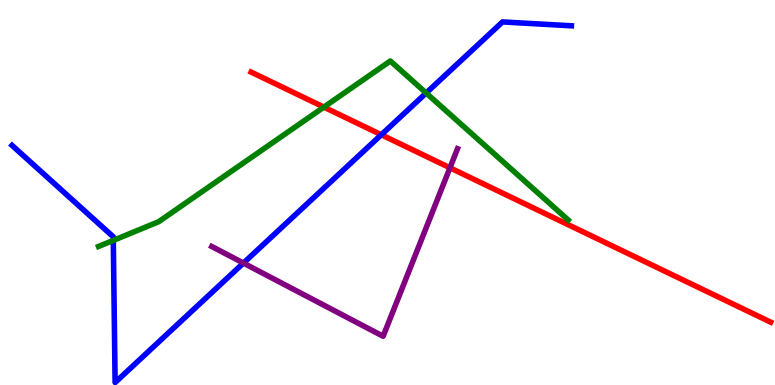[{'lines': ['blue', 'red'], 'intersections': [{'x': 4.92, 'y': 6.5}]}, {'lines': ['green', 'red'], 'intersections': [{'x': 4.18, 'y': 7.22}]}, {'lines': ['purple', 'red'], 'intersections': [{'x': 5.81, 'y': 5.64}]}, {'lines': ['blue', 'green'], 'intersections': [{'x': 1.46, 'y': 3.76}, {'x': 5.5, 'y': 7.58}]}, {'lines': ['blue', 'purple'], 'intersections': [{'x': 3.14, 'y': 3.17}]}, {'lines': ['green', 'purple'], 'intersections': []}]